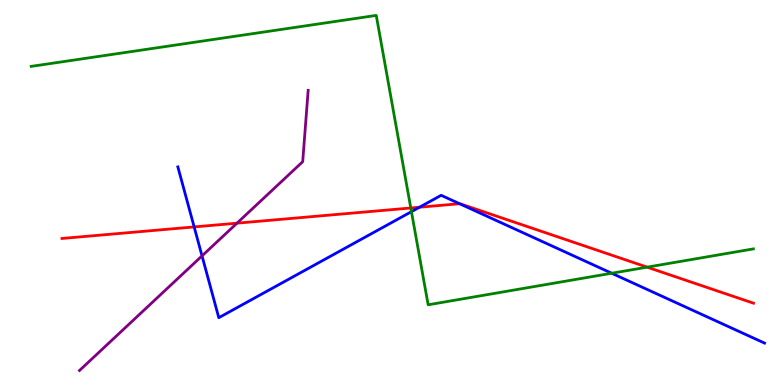[{'lines': ['blue', 'red'], 'intersections': [{'x': 2.51, 'y': 4.11}, {'x': 5.41, 'y': 4.62}, {'x': 5.93, 'y': 4.71}]}, {'lines': ['green', 'red'], 'intersections': [{'x': 5.3, 'y': 4.6}, {'x': 8.35, 'y': 3.06}]}, {'lines': ['purple', 'red'], 'intersections': [{'x': 3.06, 'y': 4.2}]}, {'lines': ['blue', 'green'], 'intersections': [{'x': 5.31, 'y': 4.5}, {'x': 7.89, 'y': 2.9}]}, {'lines': ['blue', 'purple'], 'intersections': [{'x': 2.61, 'y': 3.35}]}, {'lines': ['green', 'purple'], 'intersections': []}]